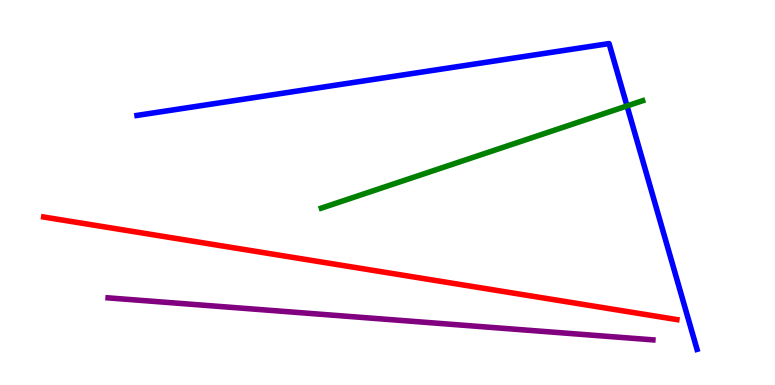[{'lines': ['blue', 'red'], 'intersections': []}, {'lines': ['green', 'red'], 'intersections': []}, {'lines': ['purple', 'red'], 'intersections': []}, {'lines': ['blue', 'green'], 'intersections': [{'x': 8.09, 'y': 7.25}]}, {'lines': ['blue', 'purple'], 'intersections': []}, {'lines': ['green', 'purple'], 'intersections': []}]